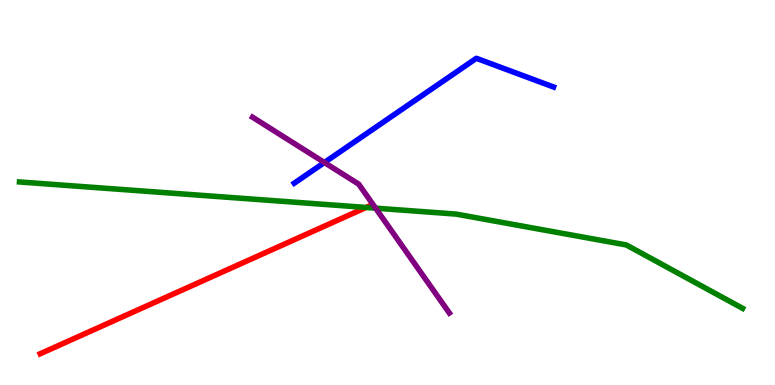[{'lines': ['blue', 'red'], 'intersections': []}, {'lines': ['green', 'red'], 'intersections': [{'x': 4.72, 'y': 4.61}]}, {'lines': ['purple', 'red'], 'intersections': []}, {'lines': ['blue', 'green'], 'intersections': []}, {'lines': ['blue', 'purple'], 'intersections': [{'x': 4.19, 'y': 5.78}]}, {'lines': ['green', 'purple'], 'intersections': [{'x': 4.85, 'y': 4.59}]}]